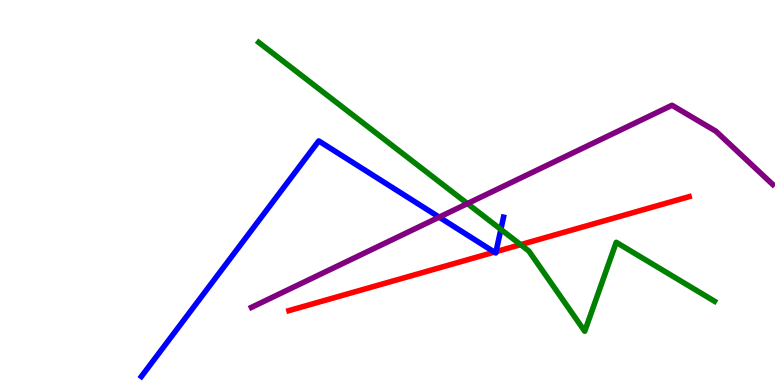[{'lines': ['blue', 'red'], 'intersections': [{'x': 6.38, 'y': 3.45}, {'x': 6.4, 'y': 3.46}]}, {'lines': ['green', 'red'], 'intersections': [{'x': 6.72, 'y': 3.65}]}, {'lines': ['purple', 'red'], 'intersections': []}, {'lines': ['blue', 'green'], 'intersections': [{'x': 6.46, 'y': 4.04}]}, {'lines': ['blue', 'purple'], 'intersections': [{'x': 5.67, 'y': 4.36}]}, {'lines': ['green', 'purple'], 'intersections': [{'x': 6.03, 'y': 4.71}]}]